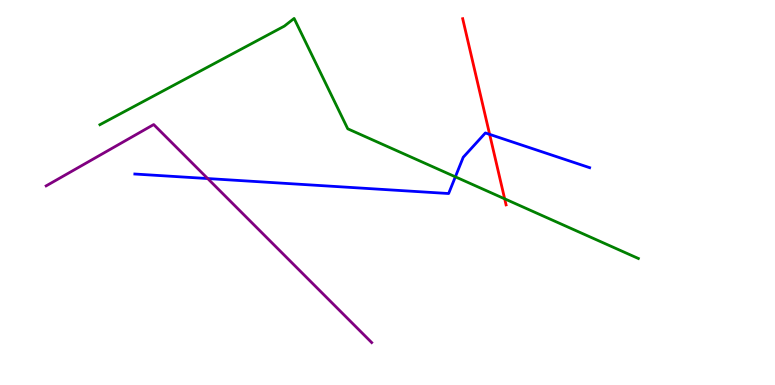[{'lines': ['blue', 'red'], 'intersections': [{'x': 6.32, 'y': 6.51}]}, {'lines': ['green', 'red'], 'intersections': [{'x': 6.51, 'y': 4.84}]}, {'lines': ['purple', 'red'], 'intersections': []}, {'lines': ['blue', 'green'], 'intersections': [{'x': 5.88, 'y': 5.41}]}, {'lines': ['blue', 'purple'], 'intersections': [{'x': 2.68, 'y': 5.36}]}, {'lines': ['green', 'purple'], 'intersections': []}]